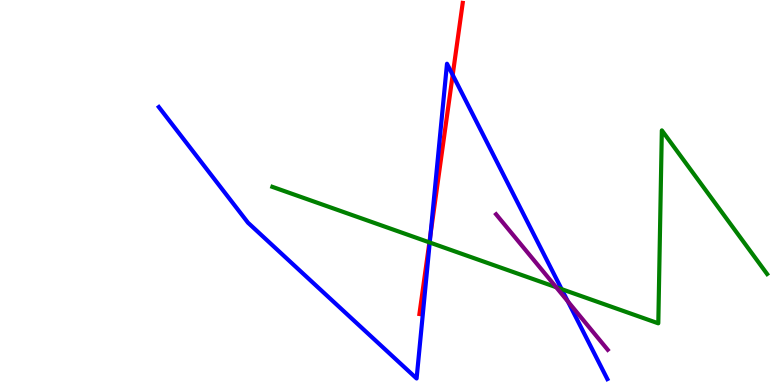[{'lines': ['blue', 'red'], 'intersections': [{'x': 5.56, 'y': 3.92}, {'x': 5.84, 'y': 8.05}]}, {'lines': ['green', 'red'], 'intersections': [{'x': 5.54, 'y': 3.7}]}, {'lines': ['purple', 'red'], 'intersections': []}, {'lines': ['blue', 'green'], 'intersections': [{'x': 5.54, 'y': 3.7}, {'x': 7.25, 'y': 2.49}]}, {'lines': ['blue', 'purple'], 'intersections': [{'x': 7.33, 'y': 2.17}]}, {'lines': ['green', 'purple'], 'intersections': [{'x': 7.18, 'y': 2.54}]}]